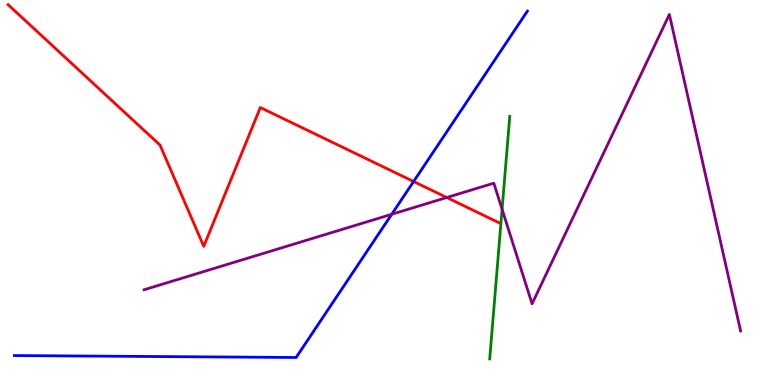[{'lines': ['blue', 'red'], 'intersections': [{'x': 5.34, 'y': 5.29}]}, {'lines': ['green', 'red'], 'intersections': []}, {'lines': ['purple', 'red'], 'intersections': [{'x': 5.76, 'y': 4.87}]}, {'lines': ['blue', 'green'], 'intersections': []}, {'lines': ['blue', 'purple'], 'intersections': [{'x': 5.05, 'y': 4.43}]}, {'lines': ['green', 'purple'], 'intersections': [{'x': 6.48, 'y': 4.56}]}]